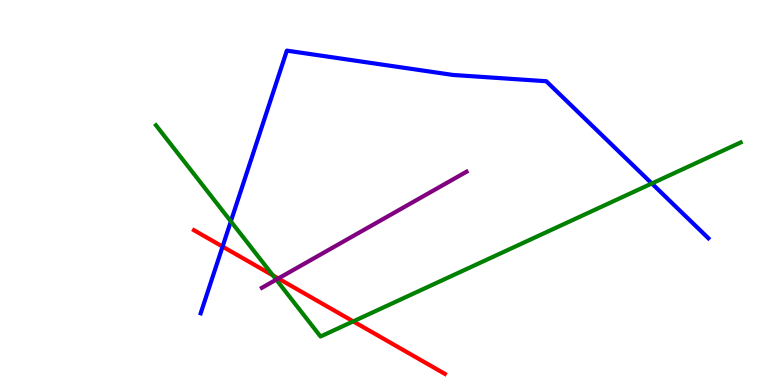[{'lines': ['blue', 'red'], 'intersections': [{'x': 2.87, 'y': 3.6}]}, {'lines': ['green', 'red'], 'intersections': [{'x': 3.52, 'y': 2.85}, {'x': 4.56, 'y': 1.65}]}, {'lines': ['purple', 'red'], 'intersections': [{'x': 3.59, 'y': 2.77}]}, {'lines': ['blue', 'green'], 'intersections': [{'x': 2.98, 'y': 4.25}, {'x': 8.41, 'y': 5.23}]}, {'lines': ['blue', 'purple'], 'intersections': []}, {'lines': ['green', 'purple'], 'intersections': [{'x': 3.56, 'y': 2.74}]}]